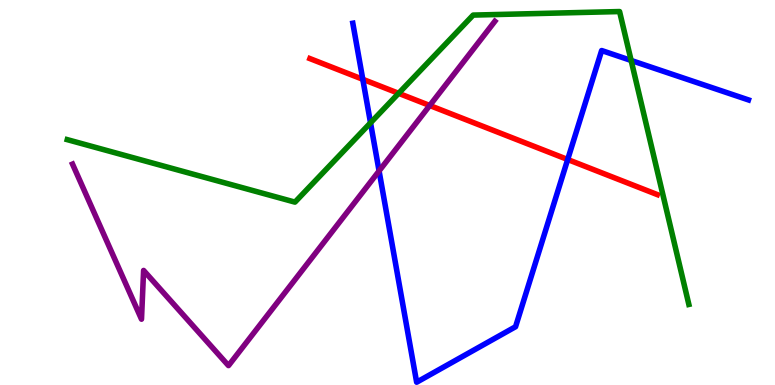[{'lines': ['blue', 'red'], 'intersections': [{'x': 4.68, 'y': 7.94}, {'x': 7.32, 'y': 5.86}]}, {'lines': ['green', 'red'], 'intersections': [{'x': 5.14, 'y': 7.58}]}, {'lines': ['purple', 'red'], 'intersections': [{'x': 5.54, 'y': 7.26}]}, {'lines': ['blue', 'green'], 'intersections': [{'x': 4.78, 'y': 6.81}, {'x': 8.14, 'y': 8.43}]}, {'lines': ['blue', 'purple'], 'intersections': [{'x': 4.89, 'y': 5.56}]}, {'lines': ['green', 'purple'], 'intersections': []}]